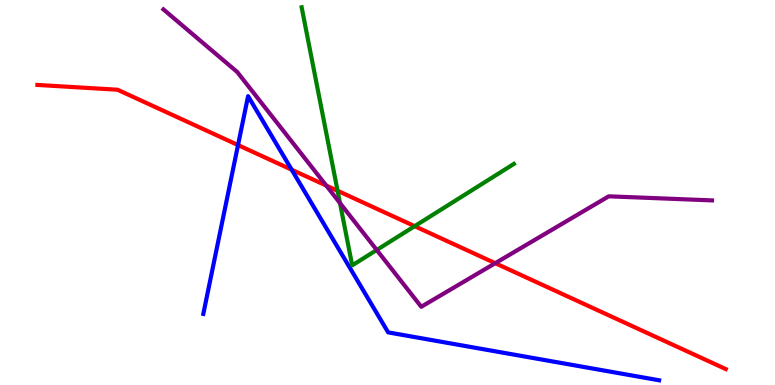[{'lines': ['blue', 'red'], 'intersections': [{'x': 3.07, 'y': 6.23}, {'x': 3.76, 'y': 5.59}]}, {'lines': ['green', 'red'], 'intersections': [{'x': 4.36, 'y': 5.04}, {'x': 5.35, 'y': 4.13}]}, {'lines': ['purple', 'red'], 'intersections': [{'x': 4.21, 'y': 5.18}, {'x': 6.39, 'y': 3.16}]}, {'lines': ['blue', 'green'], 'intersections': []}, {'lines': ['blue', 'purple'], 'intersections': []}, {'lines': ['green', 'purple'], 'intersections': [{'x': 4.39, 'y': 4.72}, {'x': 4.86, 'y': 3.51}]}]